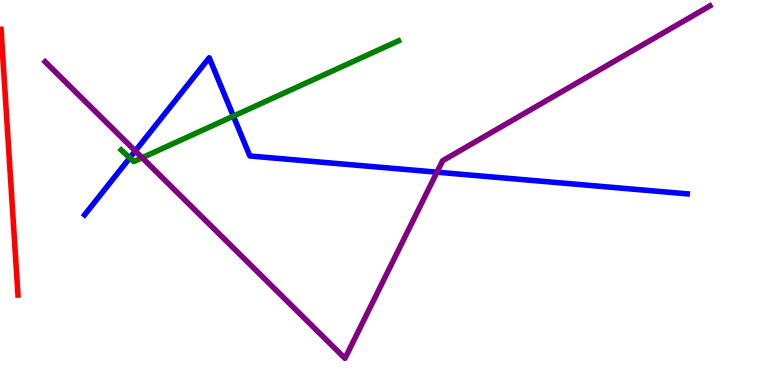[{'lines': ['blue', 'red'], 'intersections': []}, {'lines': ['green', 'red'], 'intersections': []}, {'lines': ['purple', 'red'], 'intersections': []}, {'lines': ['blue', 'green'], 'intersections': [{'x': 1.67, 'y': 5.9}, {'x': 3.01, 'y': 6.98}]}, {'lines': ['blue', 'purple'], 'intersections': [{'x': 1.75, 'y': 6.08}, {'x': 5.64, 'y': 5.53}]}, {'lines': ['green', 'purple'], 'intersections': [{'x': 1.83, 'y': 5.9}]}]